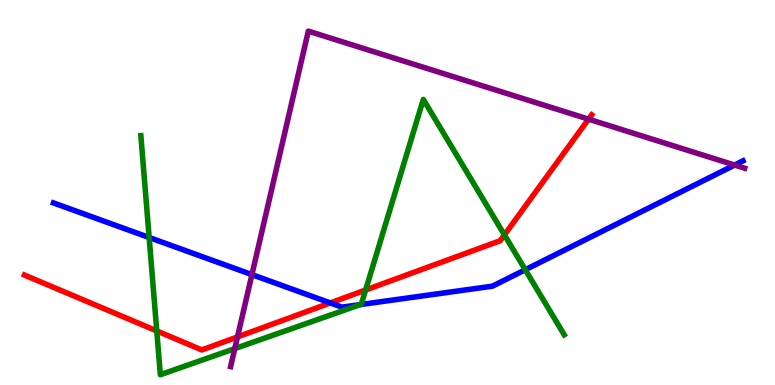[{'lines': ['blue', 'red'], 'intersections': [{'x': 4.26, 'y': 2.13}]}, {'lines': ['green', 'red'], 'intersections': [{'x': 2.02, 'y': 1.4}, {'x': 4.72, 'y': 2.47}, {'x': 6.51, 'y': 3.9}]}, {'lines': ['purple', 'red'], 'intersections': [{'x': 3.06, 'y': 1.25}, {'x': 7.59, 'y': 6.9}]}, {'lines': ['blue', 'green'], 'intersections': [{'x': 1.92, 'y': 3.83}, {'x': 4.65, 'y': 2.09}, {'x': 6.78, 'y': 2.99}]}, {'lines': ['blue', 'purple'], 'intersections': [{'x': 3.25, 'y': 2.87}, {'x': 9.48, 'y': 5.71}]}, {'lines': ['green', 'purple'], 'intersections': [{'x': 3.03, 'y': 0.945}]}]